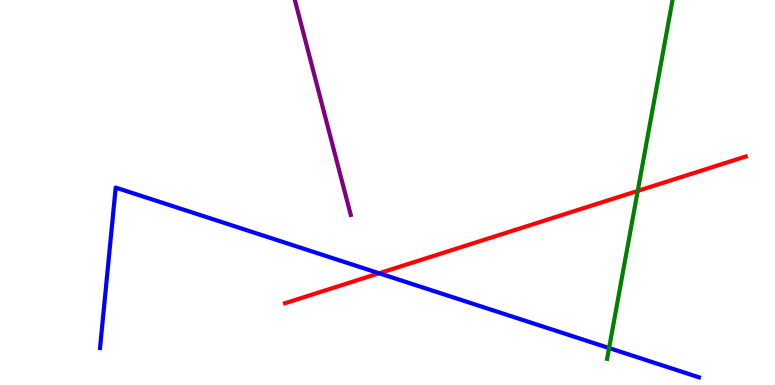[{'lines': ['blue', 'red'], 'intersections': [{'x': 4.89, 'y': 2.9}]}, {'lines': ['green', 'red'], 'intersections': [{'x': 8.23, 'y': 5.04}]}, {'lines': ['purple', 'red'], 'intersections': []}, {'lines': ['blue', 'green'], 'intersections': [{'x': 7.86, 'y': 0.96}]}, {'lines': ['blue', 'purple'], 'intersections': []}, {'lines': ['green', 'purple'], 'intersections': []}]